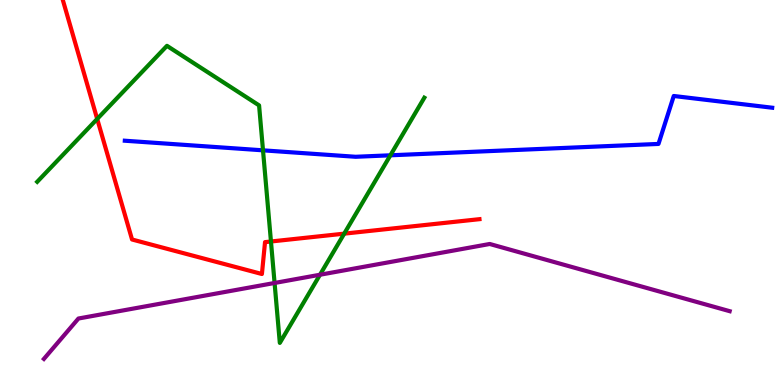[{'lines': ['blue', 'red'], 'intersections': []}, {'lines': ['green', 'red'], 'intersections': [{'x': 1.25, 'y': 6.91}, {'x': 3.5, 'y': 3.73}, {'x': 4.44, 'y': 3.93}]}, {'lines': ['purple', 'red'], 'intersections': []}, {'lines': ['blue', 'green'], 'intersections': [{'x': 3.39, 'y': 6.1}, {'x': 5.04, 'y': 5.97}]}, {'lines': ['blue', 'purple'], 'intersections': []}, {'lines': ['green', 'purple'], 'intersections': [{'x': 3.54, 'y': 2.65}, {'x': 4.13, 'y': 2.86}]}]